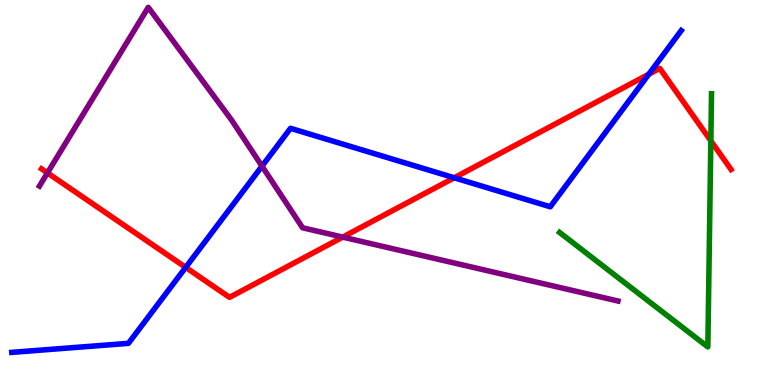[{'lines': ['blue', 'red'], 'intersections': [{'x': 2.4, 'y': 3.06}, {'x': 5.86, 'y': 5.38}, {'x': 8.37, 'y': 8.07}]}, {'lines': ['green', 'red'], 'intersections': [{'x': 9.17, 'y': 6.34}]}, {'lines': ['purple', 'red'], 'intersections': [{'x': 0.612, 'y': 5.51}, {'x': 4.42, 'y': 3.84}]}, {'lines': ['blue', 'green'], 'intersections': []}, {'lines': ['blue', 'purple'], 'intersections': [{'x': 3.38, 'y': 5.68}]}, {'lines': ['green', 'purple'], 'intersections': []}]